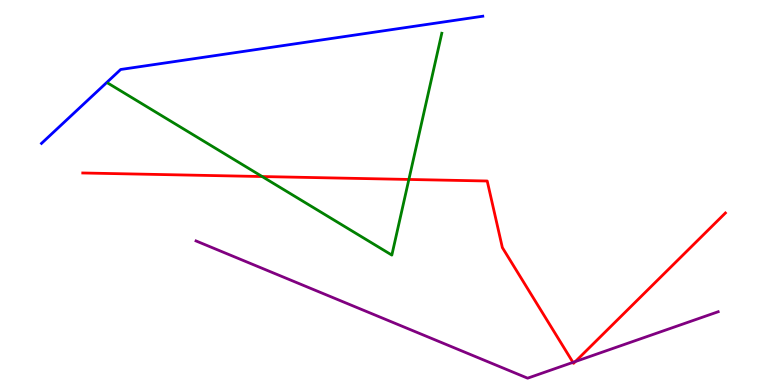[{'lines': ['blue', 'red'], 'intersections': []}, {'lines': ['green', 'red'], 'intersections': [{'x': 3.38, 'y': 5.41}, {'x': 5.28, 'y': 5.34}]}, {'lines': ['purple', 'red'], 'intersections': [{'x': 7.39, 'y': 0.588}, {'x': 7.42, 'y': 0.61}]}, {'lines': ['blue', 'green'], 'intersections': []}, {'lines': ['blue', 'purple'], 'intersections': []}, {'lines': ['green', 'purple'], 'intersections': []}]